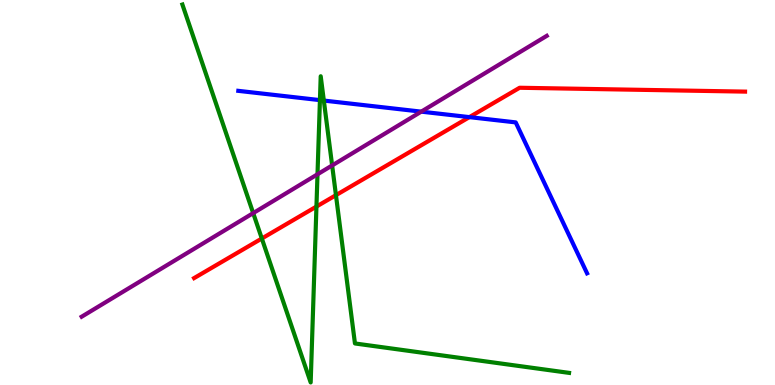[{'lines': ['blue', 'red'], 'intersections': [{'x': 6.06, 'y': 6.96}]}, {'lines': ['green', 'red'], 'intersections': [{'x': 3.38, 'y': 3.81}, {'x': 4.08, 'y': 4.63}, {'x': 4.33, 'y': 4.93}]}, {'lines': ['purple', 'red'], 'intersections': []}, {'lines': ['blue', 'green'], 'intersections': [{'x': 4.13, 'y': 7.4}, {'x': 4.18, 'y': 7.39}]}, {'lines': ['blue', 'purple'], 'intersections': [{'x': 5.44, 'y': 7.1}]}, {'lines': ['green', 'purple'], 'intersections': [{'x': 3.27, 'y': 4.46}, {'x': 4.1, 'y': 5.47}, {'x': 4.29, 'y': 5.7}]}]